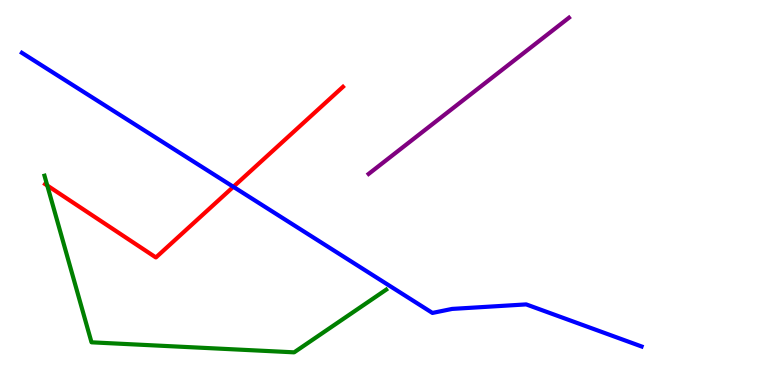[{'lines': ['blue', 'red'], 'intersections': [{'x': 3.01, 'y': 5.15}]}, {'lines': ['green', 'red'], 'intersections': [{'x': 0.61, 'y': 5.18}]}, {'lines': ['purple', 'red'], 'intersections': []}, {'lines': ['blue', 'green'], 'intersections': []}, {'lines': ['blue', 'purple'], 'intersections': []}, {'lines': ['green', 'purple'], 'intersections': []}]